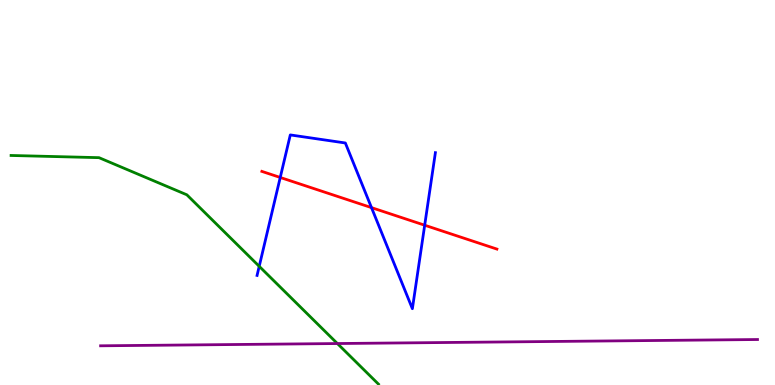[{'lines': ['blue', 'red'], 'intersections': [{'x': 3.62, 'y': 5.39}, {'x': 4.79, 'y': 4.61}, {'x': 5.48, 'y': 4.15}]}, {'lines': ['green', 'red'], 'intersections': []}, {'lines': ['purple', 'red'], 'intersections': []}, {'lines': ['blue', 'green'], 'intersections': [{'x': 3.34, 'y': 3.08}]}, {'lines': ['blue', 'purple'], 'intersections': []}, {'lines': ['green', 'purple'], 'intersections': [{'x': 4.35, 'y': 1.08}]}]